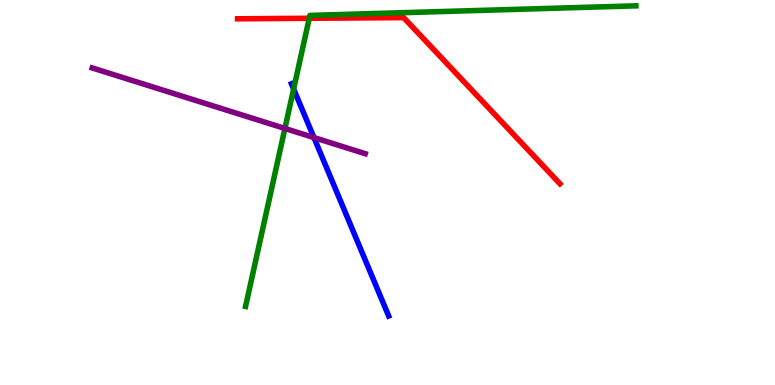[{'lines': ['blue', 'red'], 'intersections': []}, {'lines': ['green', 'red'], 'intersections': [{'x': 3.99, 'y': 9.53}]}, {'lines': ['purple', 'red'], 'intersections': []}, {'lines': ['blue', 'green'], 'intersections': [{'x': 3.79, 'y': 7.69}]}, {'lines': ['blue', 'purple'], 'intersections': [{'x': 4.05, 'y': 6.43}]}, {'lines': ['green', 'purple'], 'intersections': [{'x': 3.68, 'y': 6.66}]}]